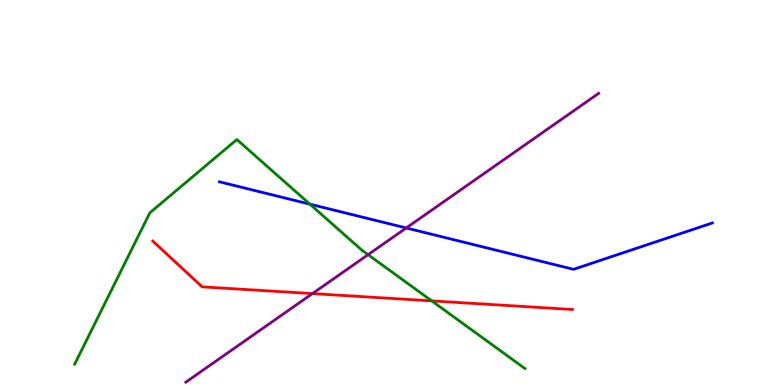[{'lines': ['blue', 'red'], 'intersections': []}, {'lines': ['green', 'red'], 'intersections': [{'x': 5.57, 'y': 2.18}]}, {'lines': ['purple', 'red'], 'intersections': [{'x': 4.03, 'y': 2.37}]}, {'lines': ['blue', 'green'], 'intersections': [{'x': 4.0, 'y': 4.7}]}, {'lines': ['blue', 'purple'], 'intersections': [{'x': 5.24, 'y': 4.08}]}, {'lines': ['green', 'purple'], 'intersections': [{'x': 4.75, 'y': 3.39}]}]